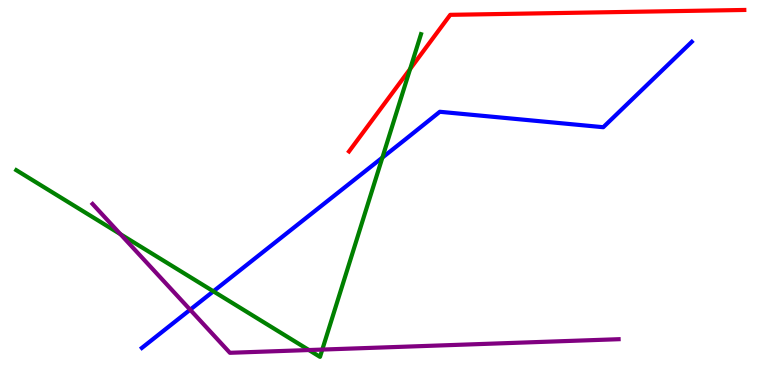[{'lines': ['blue', 'red'], 'intersections': []}, {'lines': ['green', 'red'], 'intersections': [{'x': 5.29, 'y': 8.21}]}, {'lines': ['purple', 'red'], 'intersections': []}, {'lines': ['blue', 'green'], 'intersections': [{'x': 2.75, 'y': 2.43}, {'x': 4.93, 'y': 5.91}]}, {'lines': ['blue', 'purple'], 'intersections': [{'x': 2.45, 'y': 1.96}]}, {'lines': ['green', 'purple'], 'intersections': [{'x': 1.55, 'y': 3.92}, {'x': 3.99, 'y': 0.908}, {'x': 4.16, 'y': 0.92}]}]